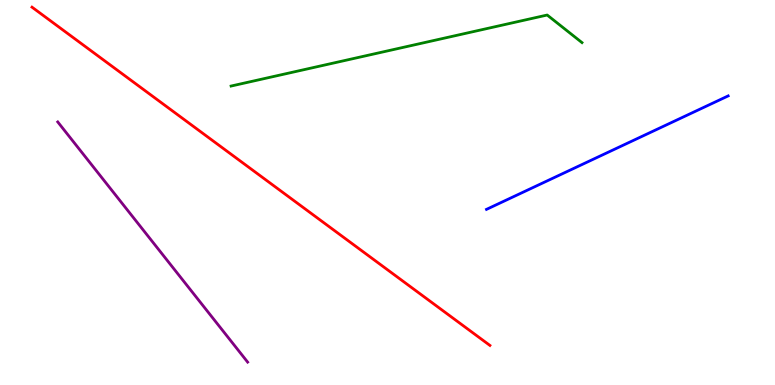[{'lines': ['blue', 'red'], 'intersections': []}, {'lines': ['green', 'red'], 'intersections': []}, {'lines': ['purple', 'red'], 'intersections': []}, {'lines': ['blue', 'green'], 'intersections': []}, {'lines': ['blue', 'purple'], 'intersections': []}, {'lines': ['green', 'purple'], 'intersections': []}]